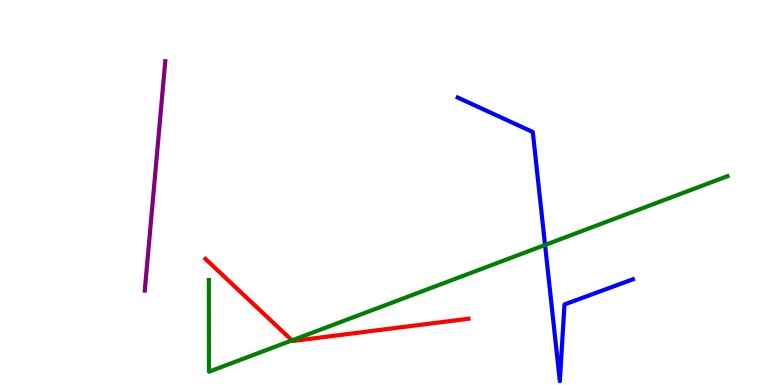[{'lines': ['blue', 'red'], 'intersections': []}, {'lines': ['green', 'red'], 'intersections': [{'x': 3.77, 'y': 1.16}]}, {'lines': ['purple', 'red'], 'intersections': []}, {'lines': ['blue', 'green'], 'intersections': [{'x': 7.03, 'y': 3.64}]}, {'lines': ['blue', 'purple'], 'intersections': []}, {'lines': ['green', 'purple'], 'intersections': []}]